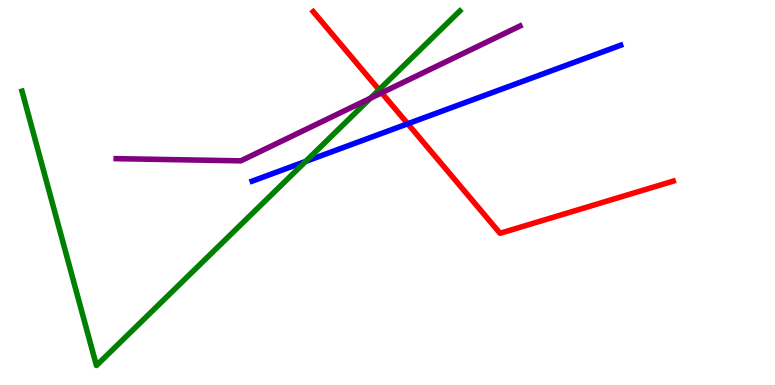[{'lines': ['blue', 'red'], 'intersections': [{'x': 5.26, 'y': 6.79}]}, {'lines': ['green', 'red'], 'intersections': [{'x': 4.89, 'y': 7.67}]}, {'lines': ['purple', 'red'], 'intersections': [{'x': 4.92, 'y': 7.59}]}, {'lines': ['blue', 'green'], 'intersections': [{'x': 3.94, 'y': 5.81}]}, {'lines': ['blue', 'purple'], 'intersections': []}, {'lines': ['green', 'purple'], 'intersections': [{'x': 4.78, 'y': 7.45}]}]